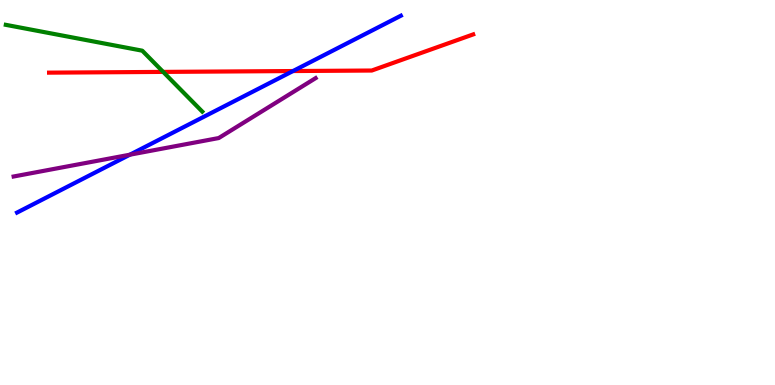[{'lines': ['blue', 'red'], 'intersections': [{'x': 3.78, 'y': 8.15}]}, {'lines': ['green', 'red'], 'intersections': [{'x': 2.11, 'y': 8.13}]}, {'lines': ['purple', 'red'], 'intersections': []}, {'lines': ['blue', 'green'], 'intersections': []}, {'lines': ['blue', 'purple'], 'intersections': [{'x': 1.68, 'y': 5.98}]}, {'lines': ['green', 'purple'], 'intersections': []}]